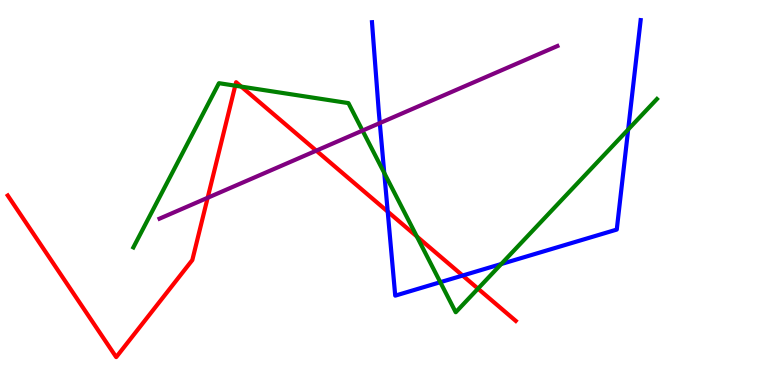[{'lines': ['blue', 'red'], 'intersections': [{'x': 5.0, 'y': 4.5}, {'x': 5.97, 'y': 2.84}]}, {'lines': ['green', 'red'], 'intersections': [{'x': 3.04, 'y': 7.77}, {'x': 3.11, 'y': 7.75}, {'x': 5.38, 'y': 3.86}, {'x': 6.17, 'y': 2.5}]}, {'lines': ['purple', 'red'], 'intersections': [{'x': 2.68, 'y': 4.86}, {'x': 4.08, 'y': 6.09}]}, {'lines': ['blue', 'green'], 'intersections': [{'x': 4.96, 'y': 5.51}, {'x': 5.68, 'y': 2.67}, {'x': 6.47, 'y': 3.14}, {'x': 8.11, 'y': 6.64}]}, {'lines': ['blue', 'purple'], 'intersections': [{'x': 4.9, 'y': 6.8}]}, {'lines': ['green', 'purple'], 'intersections': [{'x': 4.68, 'y': 6.61}]}]